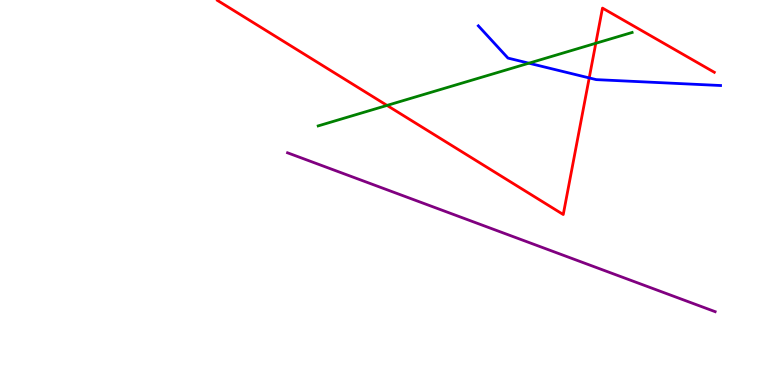[{'lines': ['blue', 'red'], 'intersections': [{'x': 7.6, 'y': 7.98}]}, {'lines': ['green', 'red'], 'intersections': [{'x': 4.99, 'y': 7.26}, {'x': 7.69, 'y': 8.88}]}, {'lines': ['purple', 'red'], 'intersections': []}, {'lines': ['blue', 'green'], 'intersections': [{'x': 6.82, 'y': 8.36}]}, {'lines': ['blue', 'purple'], 'intersections': []}, {'lines': ['green', 'purple'], 'intersections': []}]